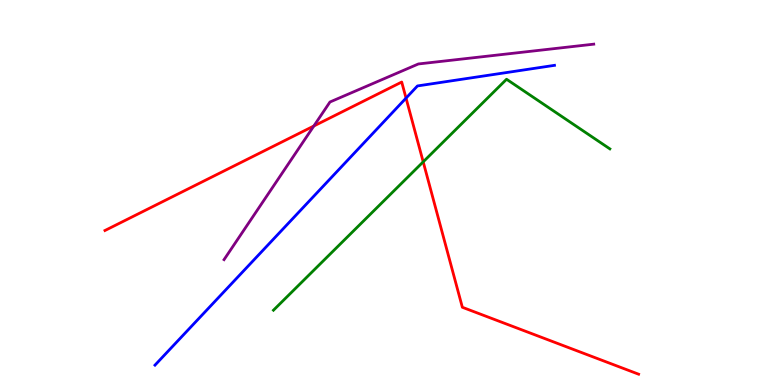[{'lines': ['blue', 'red'], 'intersections': [{'x': 5.24, 'y': 7.45}]}, {'lines': ['green', 'red'], 'intersections': [{'x': 5.46, 'y': 5.8}]}, {'lines': ['purple', 'red'], 'intersections': [{'x': 4.05, 'y': 6.73}]}, {'lines': ['blue', 'green'], 'intersections': []}, {'lines': ['blue', 'purple'], 'intersections': []}, {'lines': ['green', 'purple'], 'intersections': []}]